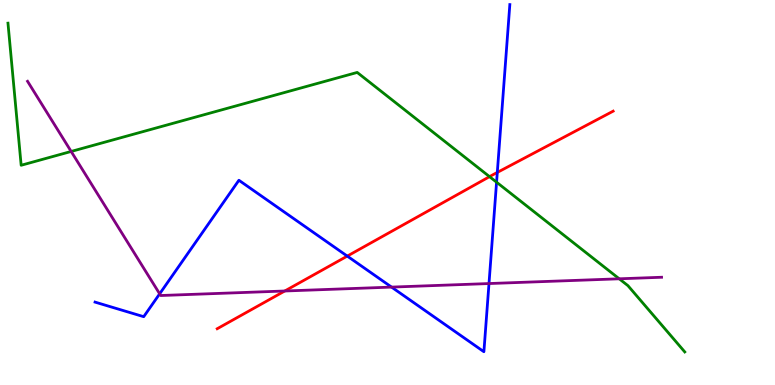[{'lines': ['blue', 'red'], 'intersections': [{'x': 4.48, 'y': 3.35}, {'x': 6.42, 'y': 5.52}]}, {'lines': ['green', 'red'], 'intersections': [{'x': 6.32, 'y': 5.41}]}, {'lines': ['purple', 'red'], 'intersections': [{'x': 3.67, 'y': 2.44}]}, {'lines': ['blue', 'green'], 'intersections': [{'x': 6.41, 'y': 5.27}]}, {'lines': ['blue', 'purple'], 'intersections': [{'x': 2.06, 'y': 2.37}, {'x': 5.05, 'y': 2.54}, {'x': 6.31, 'y': 2.64}]}, {'lines': ['green', 'purple'], 'intersections': [{'x': 0.918, 'y': 6.07}, {'x': 7.99, 'y': 2.76}]}]